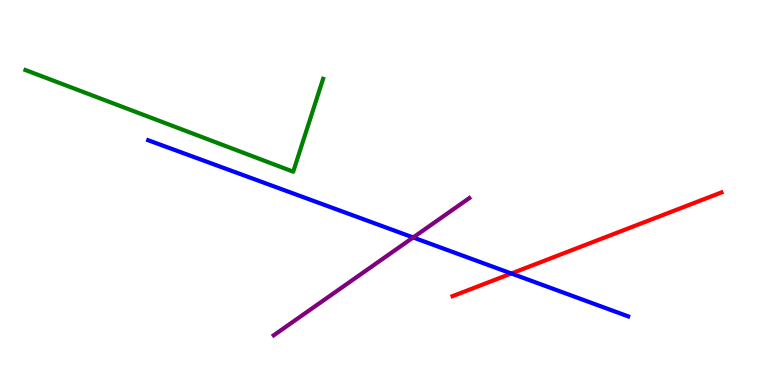[{'lines': ['blue', 'red'], 'intersections': [{'x': 6.6, 'y': 2.9}]}, {'lines': ['green', 'red'], 'intersections': []}, {'lines': ['purple', 'red'], 'intersections': []}, {'lines': ['blue', 'green'], 'intersections': []}, {'lines': ['blue', 'purple'], 'intersections': [{'x': 5.33, 'y': 3.83}]}, {'lines': ['green', 'purple'], 'intersections': []}]